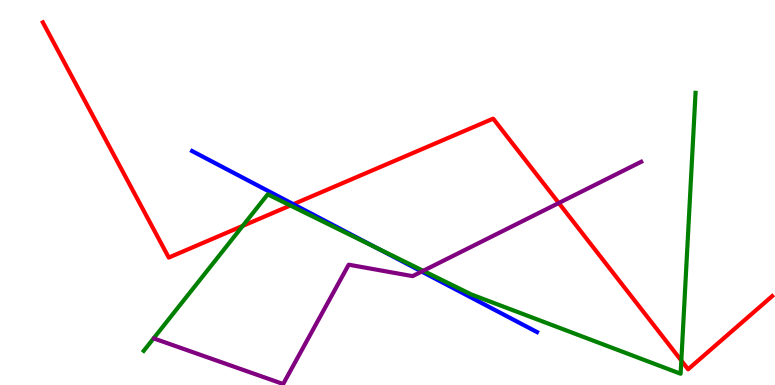[{'lines': ['blue', 'red'], 'intersections': [{'x': 3.79, 'y': 4.7}]}, {'lines': ['green', 'red'], 'intersections': [{'x': 3.13, 'y': 4.13}, {'x': 3.75, 'y': 4.66}, {'x': 8.79, 'y': 0.634}]}, {'lines': ['purple', 'red'], 'intersections': [{'x': 7.21, 'y': 4.73}]}, {'lines': ['blue', 'green'], 'intersections': [{'x': 4.86, 'y': 3.56}]}, {'lines': ['blue', 'purple'], 'intersections': [{'x': 5.44, 'y': 2.95}]}, {'lines': ['green', 'purple'], 'intersections': [{'x': 5.46, 'y': 2.97}]}]